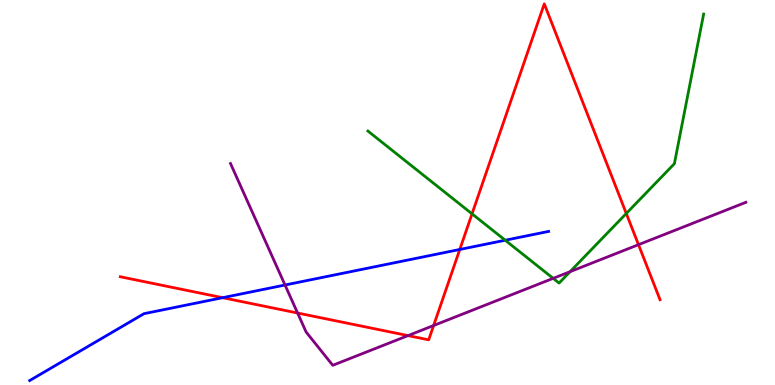[{'lines': ['blue', 'red'], 'intersections': [{'x': 2.87, 'y': 2.27}, {'x': 5.93, 'y': 3.52}]}, {'lines': ['green', 'red'], 'intersections': [{'x': 6.09, 'y': 4.45}, {'x': 8.08, 'y': 4.46}]}, {'lines': ['purple', 'red'], 'intersections': [{'x': 3.84, 'y': 1.87}, {'x': 5.26, 'y': 1.28}, {'x': 5.6, 'y': 1.55}, {'x': 8.24, 'y': 3.64}]}, {'lines': ['blue', 'green'], 'intersections': [{'x': 6.52, 'y': 3.76}]}, {'lines': ['blue', 'purple'], 'intersections': [{'x': 3.68, 'y': 2.6}]}, {'lines': ['green', 'purple'], 'intersections': [{'x': 7.14, 'y': 2.77}, {'x': 7.36, 'y': 2.94}]}]